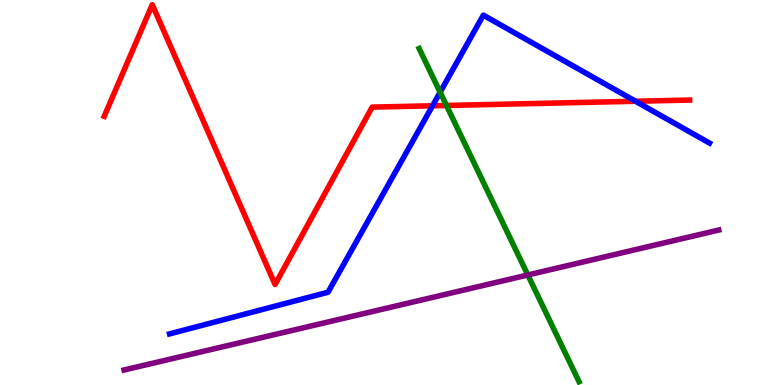[{'lines': ['blue', 'red'], 'intersections': [{'x': 5.58, 'y': 7.25}, {'x': 8.2, 'y': 7.37}]}, {'lines': ['green', 'red'], 'intersections': [{'x': 5.76, 'y': 7.26}]}, {'lines': ['purple', 'red'], 'intersections': []}, {'lines': ['blue', 'green'], 'intersections': [{'x': 5.68, 'y': 7.6}]}, {'lines': ['blue', 'purple'], 'intersections': []}, {'lines': ['green', 'purple'], 'intersections': [{'x': 6.81, 'y': 2.86}]}]